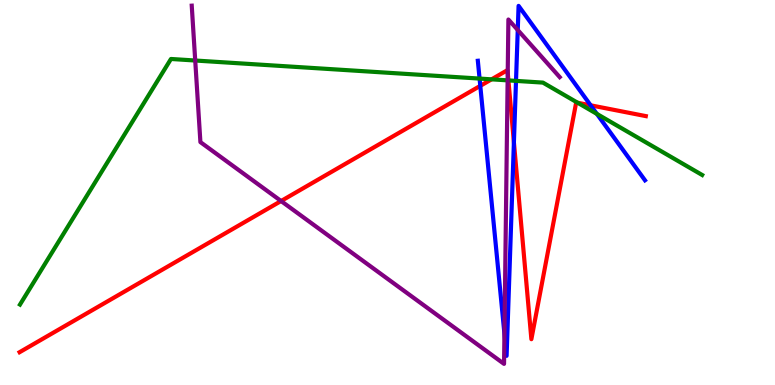[{'lines': ['blue', 'red'], 'intersections': [{'x': 6.2, 'y': 7.77}, {'x': 6.63, 'y': 6.3}, {'x': 7.62, 'y': 7.26}]}, {'lines': ['green', 'red'], 'intersections': [{'x': 6.34, 'y': 7.94}, {'x': 6.56, 'y': 7.91}, {'x': 7.45, 'y': 7.33}]}, {'lines': ['purple', 'red'], 'intersections': [{'x': 3.63, 'y': 4.78}, {'x': 6.55, 'y': 8.11}]}, {'lines': ['blue', 'green'], 'intersections': [{'x': 6.19, 'y': 7.96}, {'x': 6.66, 'y': 7.9}, {'x': 7.7, 'y': 7.04}]}, {'lines': ['blue', 'purple'], 'intersections': [{'x': 6.51, 'y': 1.33}, {'x': 6.68, 'y': 9.22}]}, {'lines': ['green', 'purple'], 'intersections': [{'x': 2.52, 'y': 8.43}, {'x': 6.55, 'y': 7.91}]}]